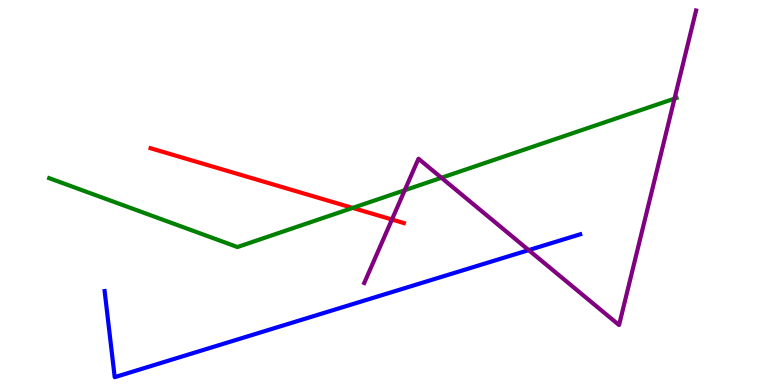[{'lines': ['blue', 'red'], 'intersections': []}, {'lines': ['green', 'red'], 'intersections': [{'x': 4.55, 'y': 4.6}]}, {'lines': ['purple', 'red'], 'intersections': [{'x': 5.06, 'y': 4.3}]}, {'lines': ['blue', 'green'], 'intersections': []}, {'lines': ['blue', 'purple'], 'intersections': [{'x': 6.82, 'y': 3.5}]}, {'lines': ['green', 'purple'], 'intersections': [{'x': 5.22, 'y': 5.06}, {'x': 5.7, 'y': 5.38}, {'x': 8.7, 'y': 7.44}]}]